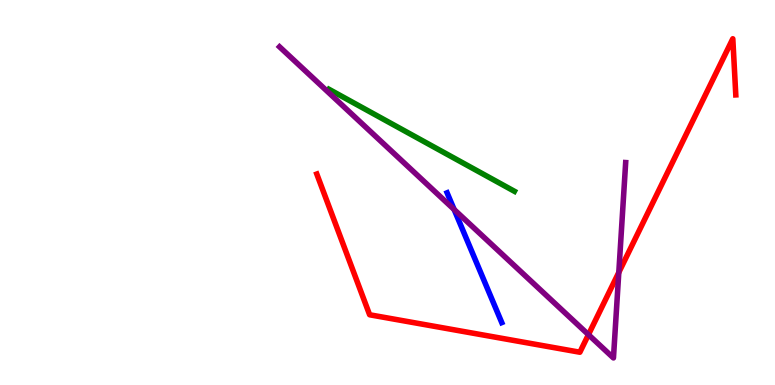[{'lines': ['blue', 'red'], 'intersections': []}, {'lines': ['green', 'red'], 'intersections': []}, {'lines': ['purple', 'red'], 'intersections': [{'x': 7.59, 'y': 1.31}, {'x': 7.98, 'y': 2.92}]}, {'lines': ['blue', 'green'], 'intersections': []}, {'lines': ['blue', 'purple'], 'intersections': [{'x': 5.86, 'y': 4.56}]}, {'lines': ['green', 'purple'], 'intersections': []}]